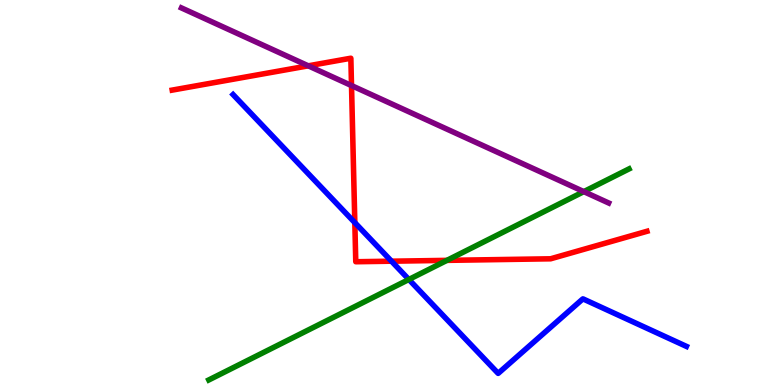[{'lines': ['blue', 'red'], 'intersections': [{'x': 4.58, 'y': 4.22}, {'x': 5.05, 'y': 3.22}]}, {'lines': ['green', 'red'], 'intersections': [{'x': 5.77, 'y': 3.24}]}, {'lines': ['purple', 'red'], 'intersections': [{'x': 3.98, 'y': 8.29}, {'x': 4.54, 'y': 7.78}]}, {'lines': ['blue', 'green'], 'intersections': [{'x': 5.28, 'y': 2.74}]}, {'lines': ['blue', 'purple'], 'intersections': []}, {'lines': ['green', 'purple'], 'intersections': [{'x': 7.53, 'y': 5.02}]}]